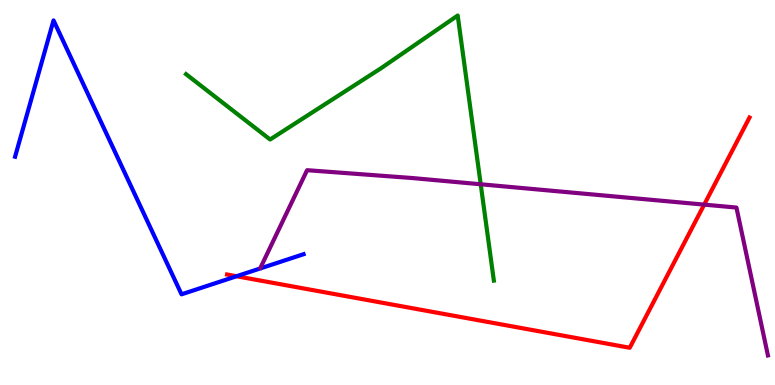[{'lines': ['blue', 'red'], 'intersections': [{'x': 3.05, 'y': 2.82}]}, {'lines': ['green', 'red'], 'intersections': []}, {'lines': ['purple', 'red'], 'intersections': [{'x': 9.09, 'y': 4.69}]}, {'lines': ['blue', 'green'], 'intersections': []}, {'lines': ['blue', 'purple'], 'intersections': []}, {'lines': ['green', 'purple'], 'intersections': [{'x': 6.2, 'y': 5.21}]}]